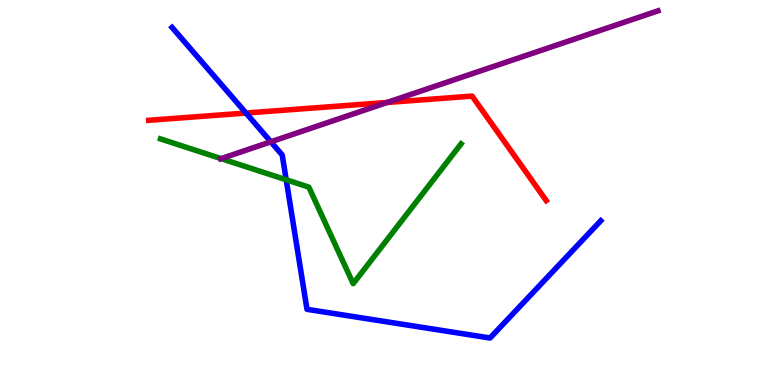[{'lines': ['blue', 'red'], 'intersections': [{'x': 3.17, 'y': 7.06}]}, {'lines': ['green', 'red'], 'intersections': []}, {'lines': ['purple', 'red'], 'intersections': [{'x': 4.99, 'y': 7.34}]}, {'lines': ['blue', 'green'], 'intersections': [{'x': 3.69, 'y': 5.33}]}, {'lines': ['blue', 'purple'], 'intersections': [{'x': 3.49, 'y': 6.32}]}, {'lines': ['green', 'purple'], 'intersections': [{'x': 2.85, 'y': 5.88}]}]